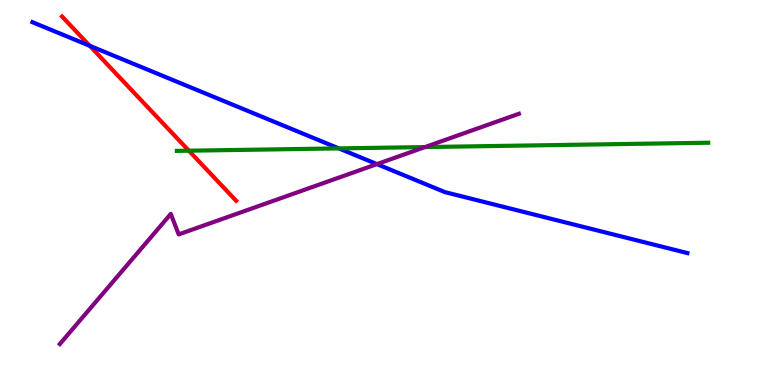[{'lines': ['blue', 'red'], 'intersections': [{'x': 1.16, 'y': 8.81}]}, {'lines': ['green', 'red'], 'intersections': [{'x': 2.44, 'y': 6.09}]}, {'lines': ['purple', 'red'], 'intersections': []}, {'lines': ['blue', 'green'], 'intersections': [{'x': 4.37, 'y': 6.15}]}, {'lines': ['blue', 'purple'], 'intersections': [{'x': 4.86, 'y': 5.74}]}, {'lines': ['green', 'purple'], 'intersections': [{'x': 5.48, 'y': 6.18}]}]